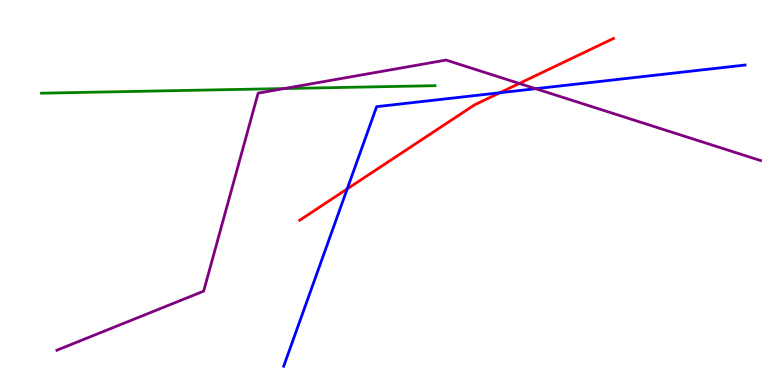[{'lines': ['blue', 'red'], 'intersections': [{'x': 4.48, 'y': 5.09}, {'x': 6.45, 'y': 7.59}]}, {'lines': ['green', 'red'], 'intersections': []}, {'lines': ['purple', 'red'], 'intersections': [{'x': 6.7, 'y': 7.83}]}, {'lines': ['blue', 'green'], 'intersections': []}, {'lines': ['blue', 'purple'], 'intersections': [{'x': 6.91, 'y': 7.7}]}, {'lines': ['green', 'purple'], 'intersections': [{'x': 3.67, 'y': 7.7}]}]